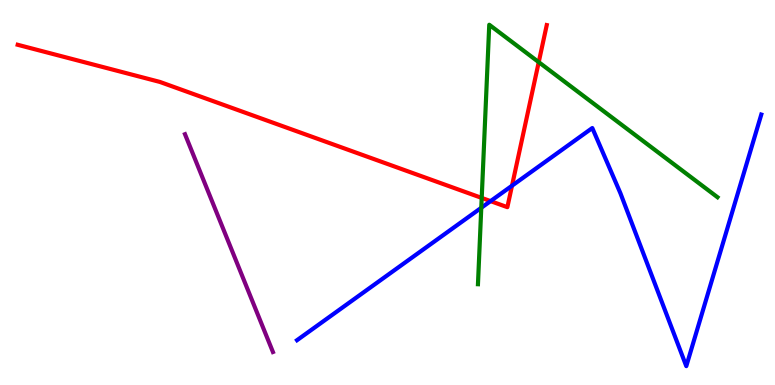[{'lines': ['blue', 'red'], 'intersections': [{'x': 6.33, 'y': 4.78}, {'x': 6.61, 'y': 5.18}]}, {'lines': ['green', 'red'], 'intersections': [{'x': 6.22, 'y': 4.86}, {'x': 6.95, 'y': 8.39}]}, {'lines': ['purple', 'red'], 'intersections': []}, {'lines': ['blue', 'green'], 'intersections': [{'x': 6.21, 'y': 4.6}]}, {'lines': ['blue', 'purple'], 'intersections': []}, {'lines': ['green', 'purple'], 'intersections': []}]